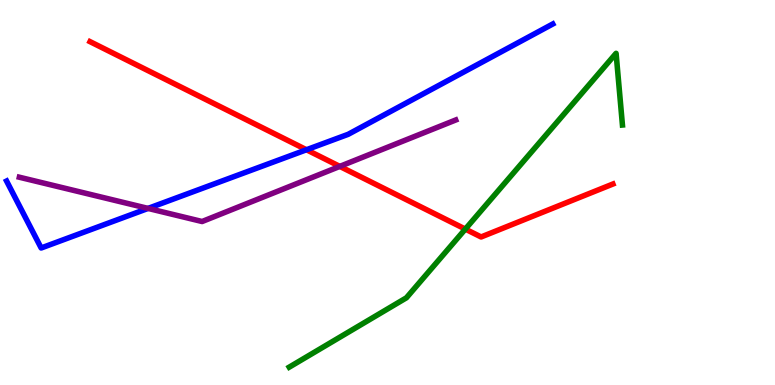[{'lines': ['blue', 'red'], 'intersections': [{'x': 3.95, 'y': 6.11}]}, {'lines': ['green', 'red'], 'intersections': [{'x': 6.0, 'y': 4.05}]}, {'lines': ['purple', 'red'], 'intersections': [{'x': 4.38, 'y': 5.68}]}, {'lines': ['blue', 'green'], 'intersections': []}, {'lines': ['blue', 'purple'], 'intersections': [{'x': 1.91, 'y': 4.59}]}, {'lines': ['green', 'purple'], 'intersections': []}]